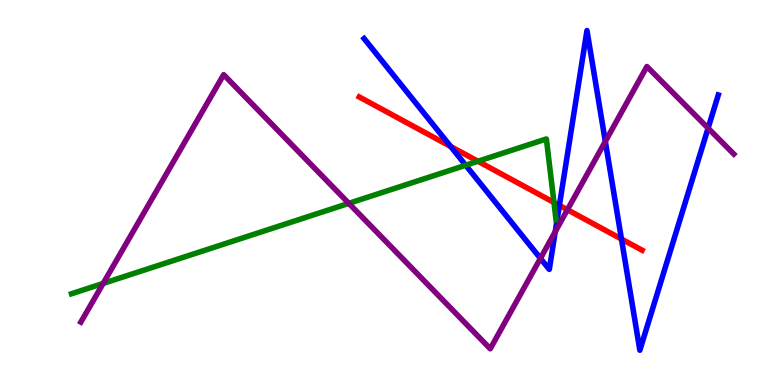[{'lines': ['blue', 'red'], 'intersections': [{'x': 5.82, 'y': 6.2}, {'x': 7.22, 'y': 4.67}, {'x': 8.02, 'y': 3.79}]}, {'lines': ['green', 'red'], 'intersections': [{'x': 6.17, 'y': 5.81}, {'x': 7.15, 'y': 4.74}]}, {'lines': ['purple', 'red'], 'intersections': [{'x': 7.32, 'y': 4.55}]}, {'lines': ['blue', 'green'], 'intersections': [{'x': 6.01, 'y': 5.71}]}, {'lines': ['blue', 'purple'], 'intersections': [{'x': 6.97, 'y': 3.29}, {'x': 7.16, 'y': 3.98}, {'x': 7.81, 'y': 6.33}, {'x': 9.14, 'y': 6.67}]}, {'lines': ['green', 'purple'], 'intersections': [{'x': 1.33, 'y': 2.64}, {'x': 4.5, 'y': 4.72}]}]